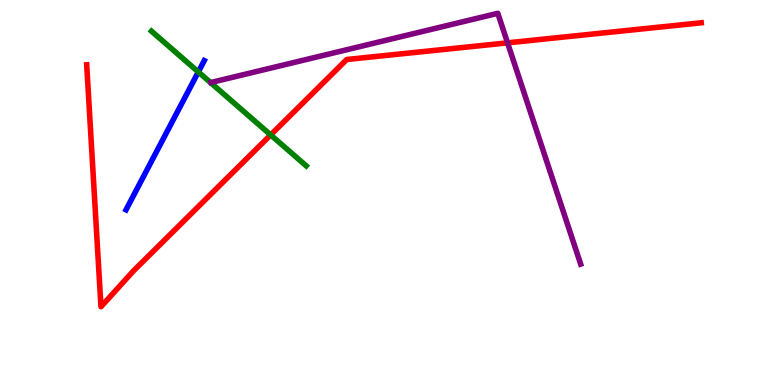[{'lines': ['blue', 'red'], 'intersections': []}, {'lines': ['green', 'red'], 'intersections': [{'x': 3.49, 'y': 6.5}]}, {'lines': ['purple', 'red'], 'intersections': [{'x': 6.55, 'y': 8.89}]}, {'lines': ['blue', 'green'], 'intersections': [{'x': 2.56, 'y': 8.13}]}, {'lines': ['blue', 'purple'], 'intersections': []}, {'lines': ['green', 'purple'], 'intersections': []}]